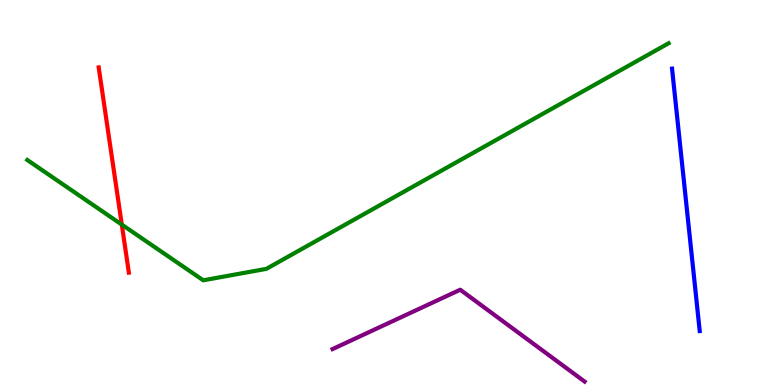[{'lines': ['blue', 'red'], 'intersections': []}, {'lines': ['green', 'red'], 'intersections': [{'x': 1.57, 'y': 4.17}]}, {'lines': ['purple', 'red'], 'intersections': []}, {'lines': ['blue', 'green'], 'intersections': []}, {'lines': ['blue', 'purple'], 'intersections': []}, {'lines': ['green', 'purple'], 'intersections': []}]